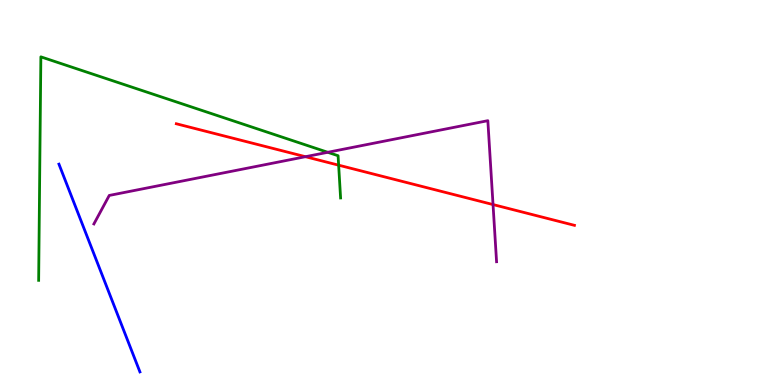[{'lines': ['blue', 'red'], 'intersections': []}, {'lines': ['green', 'red'], 'intersections': [{'x': 4.37, 'y': 5.71}]}, {'lines': ['purple', 'red'], 'intersections': [{'x': 3.94, 'y': 5.93}, {'x': 6.36, 'y': 4.69}]}, {'lines': ['blue', 'green'], 'intersections': []}, {'lines': ['blue', 'purple'], 'intersections': []}, {'lines': ['green', 'purple'], 'intersections': [{'x': 4.23, 'y': 6.04}]}]